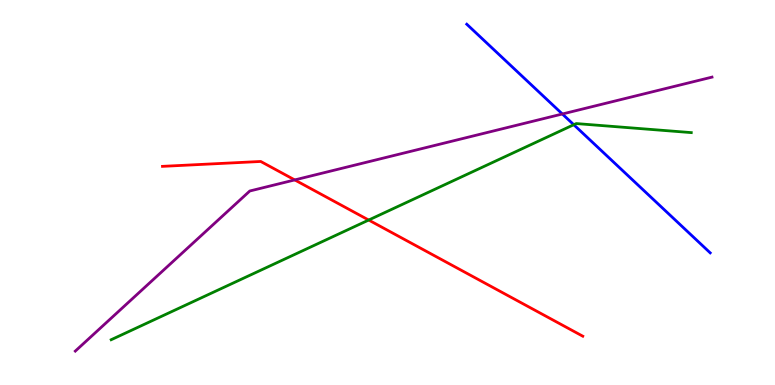[{'lines': ['blue', 'red'], 'intersections': []}, {'lines': ['green', 'red'], 'intersections': [{'x': 4.76, 'y': 4.28}]}, {'lines': ['purple', 'red'], 'intersections': [{'x': 3.8, 'y': 5.33}]}, {'lines': ['blue', 'green'], 'intersections': [{'x': 7.4, 'y': 6.76}]}, {'lines': ['blue', 'purple'], 'intersections': [{'x': 7.26, 'y': 7.04}]}, {'lines': ['green', 'purple'], 'intersections': []}]